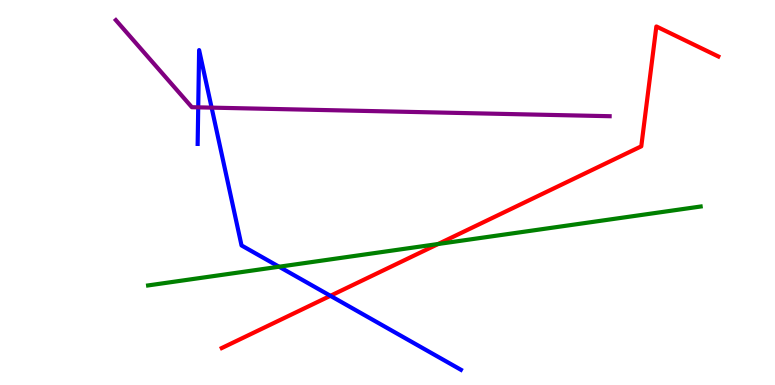[{'lines': ['blue', 'red'], 'intersections': [{'x': 4.26, 'y': 2.32}]}, {'lines': ['green', 'red'], 'intersections': [{'x': 5.65, 'y': 3.66}]}, {'lines': ['purple', 'red'], 'intersections': []}, {'lines': ['blue', 'green'], 'intersections': [{'x': 3.6, 'y': 3.07}]}, {'lines': ['blue', 'purple'], 'intersections': [{'x': 2.56, 'y': 7.21}, {'x': 2.73, 'y': 7.2}]}, {'lines': ['green', 'purple'], 'intersections': []}]